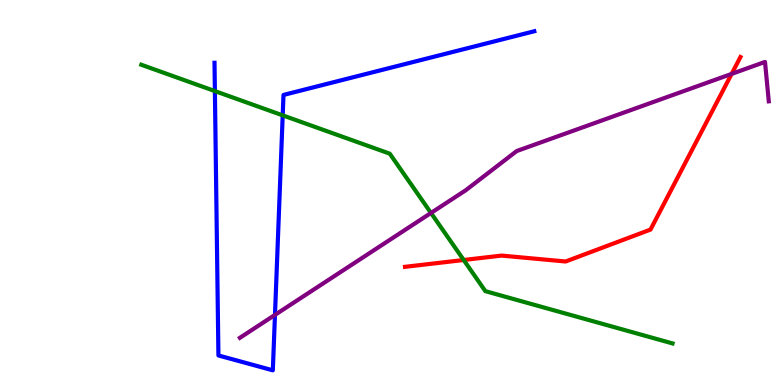[{'lines': ['blue', 'red'], 'intersections': []}, {'lines': ['green', 'red'], 'intersections': [{'x': 5.98, 'y': 3.25}]}, {'lines': ['purple', 'red'], 'intersections': [{'x': 9.44, 'y': 8.08}]}, {'lines': ['blue', 'green'], 'intersections': [{'x': 2.77, 'y': 7.63}, {'x': 3.65, 'y': 7.0}]}, {'lines': ['blue', 'purple'], 'intersections': [{'x': 3.55, 'y': 1.82}]}, {'lines': ['green', 'purple'], 'intersections': [{'x': 5.56, 'y': 4.47}]}]